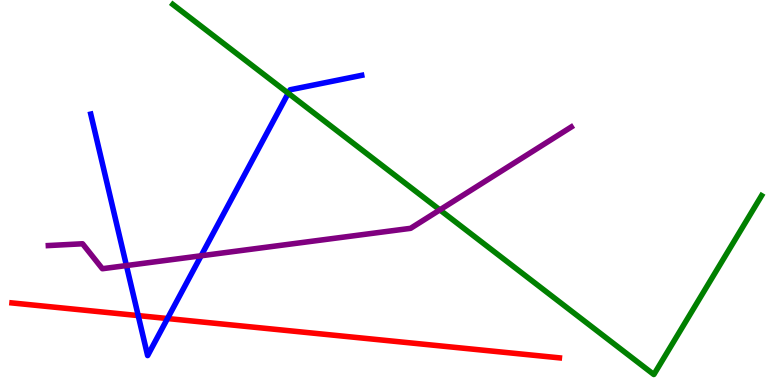[{'lines': ['blue', 'red'], 'intersections': [{'x': 1.78, 'y': 1.8}, {'x': 2.16, 'y': 1.73}]}, {'lines': ['green', 'red'], 'intersections': []}, {'lines': ['purple', 'red'], 'intersections': []}, {'lines': ['blue', 'green'], 'intersections': [{'x': 3.72, 'y': 7.58}]}, {'lines': ['blue', 'purple'], 'intersections': [{'x': 1.63, 'y': 3.1}, {'x': 2.59, 'y': 3.36}]}, {'lines': ['green', 'purple'], 'intersections': [{'x': 5.68, 'y': 4.55}]}]